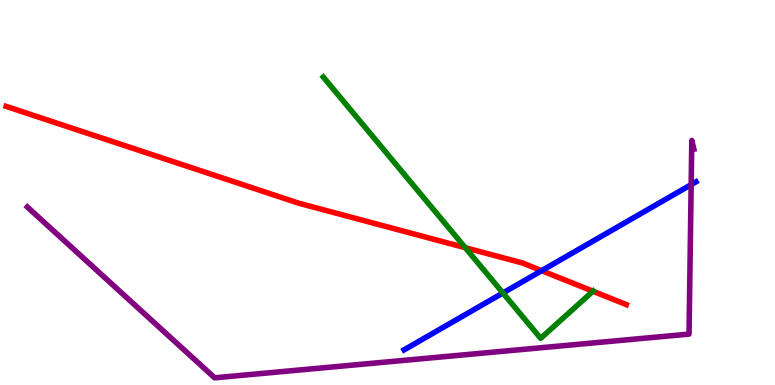[{'lines': ['blue', 'red'], 'intersections': [{'x': 6.99, 'y': 2.97}]}, {'lines': ['green', 'red'], 'intersections': [{'x': 6.0, 'y': 3.57}, {'x': 7.65, 'y': 2.44}]}, {'lines': ['purple', 'red'], 'intersections': []}, {'lines': ['blue', 'green'], 'intersections': [{'x': 6.49, 'y': 2.39}]}, {'lines': ['blue', 'purple'], 'intersections': [{'x': 8.92, 'y': 5.2}]}, {'lines': ['green', 'purple'], 'intersections': []}]